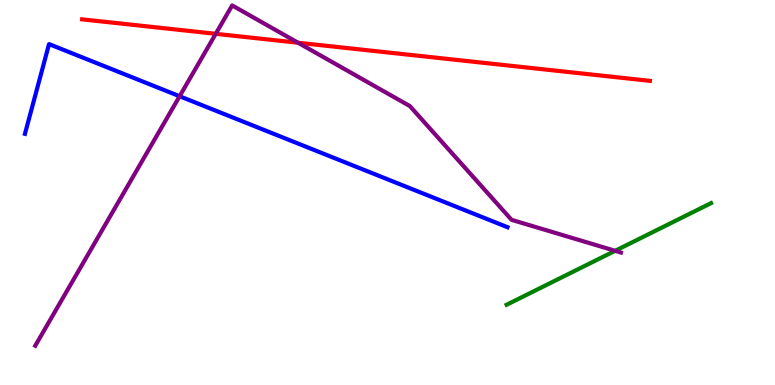[{'lines': ['blue', 'red'], 'intersections': []}, {'lines': ['green', 'red'], 'intersections': []}, {'lines': ['purple', 'red'], 'intersections': [{'x': 2.78, 'y': 9.12}, {'x': 3.85, 'y': 8.89}]}, {'lines': ['blue', 'green'], 'intersections': []}, {'lines': ['blue', 'purple'], 'intersections': [{'x': 2.32, 'y': 7.5}]}, {'lines': ['green', 'purple'], 'intersections': [{'x': 7.94, 'y': 3.49}]}]